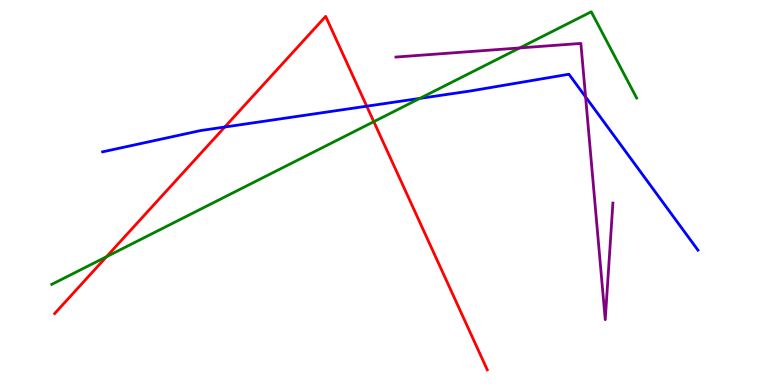[{'lines': ['blue', 'red'], 'intersections': [{'x': 2.9, 'y': 6.7}, {'x': 4.73, 'y': 7.24}]}, {'lines': ['green', 'red'], 'intersections': [{'x': 1.37, 'y': 3.33}, {'x': 4.82, 'y': 6.84}]}, {'lines': ['purple', 'red'], 'intersections': []}, {'lines': ['blue', 'green'], 'intersections': [{'x': 5.42, 'y': 7.44}]}, {'lines': ['blue', 'purple'], 'intersections': [{'x': 7.56, 'y': 7.48}]}, {'lines': ['green', 'purple'], 'intersections': [{'x': 6.71, 'y': 8.75}]}]